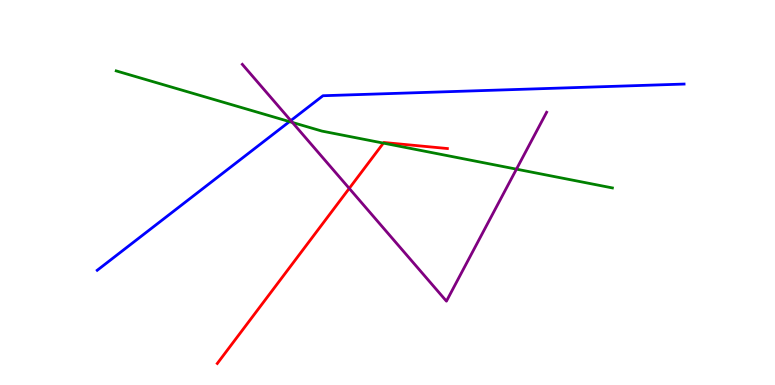[{'lines': ['blue', 'red'], 'intersections': []}, {'lines': ['green', 'red'], 'intersections': [{'x': 4.95, 'y': 6.28}]}, {'lines': ['purple', 'red'], 'intersections': [{'x': 4.51, 'y': 5.11}]}, {'lines': ['blue', 'green'], 'intersections': [{'x': 3.74, 'y': 6.84}]}, {'lines': ['blue', 'purple'], 'intersections': [{'x': 3.75, 'y': 6.87}]}, {'lines': ['green', 'purple'], 'intersections': [{'x': 3.77, 'y': 6.82}, {'x': 6.66, 'y': 5.61}]}]